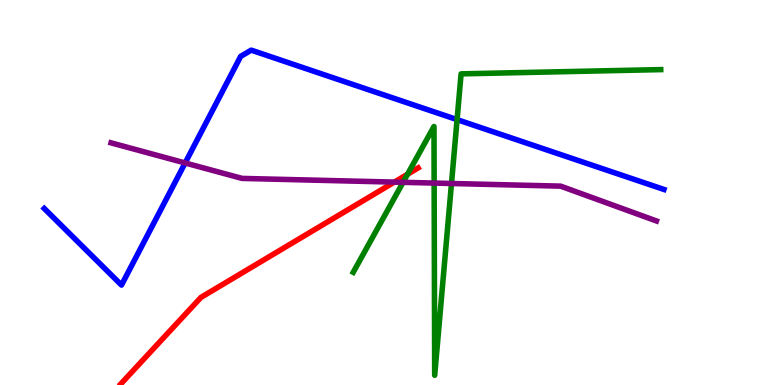[{'lines': ['blue', 'red'], 'intersections': []}, {'lines': ['green', 'red'], 'intersections': [{'x': 5.26, 'y': 5.47}]}, {'lines': ['purple', 'red'], 'intersections': [{'x': 5.09, 'y': 5.27}]}, {'lines': ['blue', 'green'], 'intersections': [{'x': 5.9, 'y': 6.89}]}, {'lines': ['blue', 'purple'], 'intersections': [{'x': 2.39, 'y': 5.77}]}, {'lines': ['green', 'purple'], 'intersections': [{'x': 5.2, 'y': 5.26}, {'x': 5.6, 'y': 5.24}, {'x': 5.83, 'y': 5.23}]}]